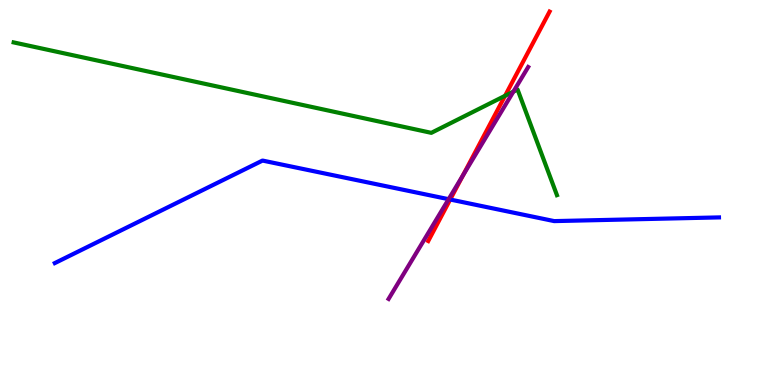[{'lines': ['blue', 'red'], 'intersections': [{'x': 5.81, 'y': 4.82}]}, {'lines': ['green', 'red'], 'intersections': [{'x': 6.52, 'y': 7.51}]}, {'lines': ['purple', 'red'], 'intersections': [{'x': 5.97, 'y': 5.44}]}, {'lines': ['blue', 'green'], 'intersections': []}, {'lines': ['blue', 'purple'], 'intersections': [{'x': 5.79, 'y': 4.83}]}, {'lines': ['green', 'purple'], 'intersections': [{'x': 6.62, 'y': 7.62}]}]